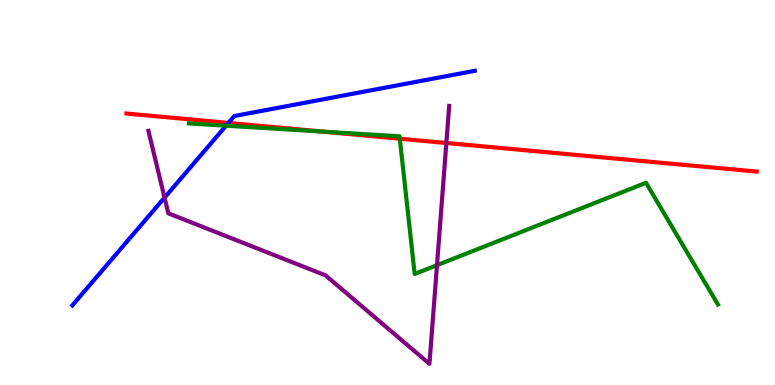[{'lines': ['blue', 'red'], 'intersections': [{'x': 2.95, 'y': 6.81}]}, {'lines': ['green', 'red'], 'intersections': [{'x': 4.16, 'y': 6.58}, {'x': 5.16, 'y': 6.4}]}, {'lines': ['purple', 'red'], 'intersections': [{'x': 5.76, 'y': 6.29}]}, {'lines': ['blue', 'green'], 'intersections': [{'x': 2.92, 'y': 6.74}]}, {'lines': ['blue', 'purple'], 'intersections': [{'x': 2.12, 'y': 4.87}]}, {'lines': ['green', 'purple'], 'intersections': [{'x': 5.64, 'y': 3.11}]}]